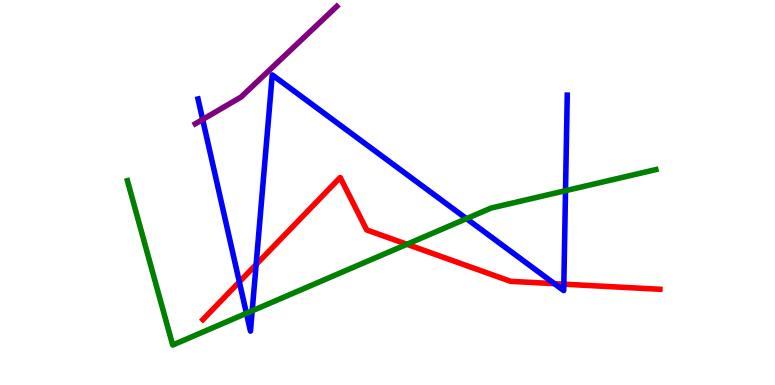[{'lines': ['blue', 'red'], 'intersections': [{'x': 3.09, 'y': 2.68}, {'x': 3.3, 'y': 3.13}, {'x': 7.15, 'y': 2.63}, {'x': 7.28, 'y': 2.62}]}, {'lines': ['green', 'red'], 'intersections': [{'x': 5.25, 'y': 3.66}]}, {'lines': ['purple', 'red'], 'intersections': []}, {'lines': ['blue', 'green'], 'intersections': [{'x': 3.18, 'y': 1.86}, {'x': 3.25, 'y': 1.93}, {'x': 6.02, 'y': 4.32}, {'x': 7.3, 'y': 5.05}]}, {'lines': ['blue', 'purple'], 'intersections': [{'x': 2.61, 'y': 6.9}]}, {'lines': ['green', 'purple'], 'intersections': []}]